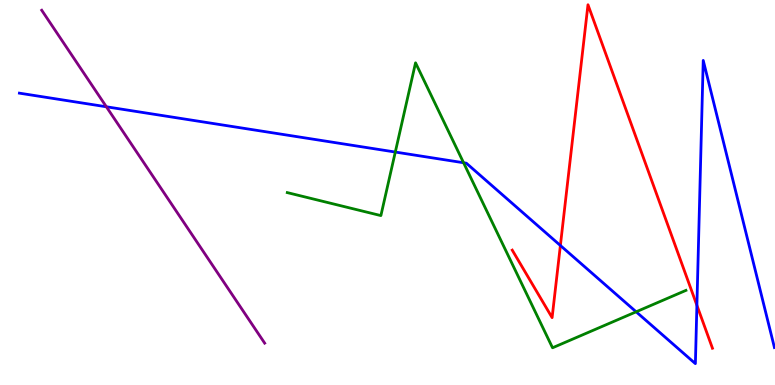[{'lines': ['blue', 'red'], 'intersections': [{'x': 7.23, 'y': 3.62}, {'x': 8.99, 'y': 2.07}]}, {'lines': ['green', 'red'], 'intersections': []}, {'lines': ['purple', 'red'], 'intersections': []}, {'lines': ['blue', 'green'], 'intersections': [{'x': 5.1, 'y': 6.05}, {'x': 5.98, 'y': 5.77}, {'x': 8.21, 'y': 1.9}]}, {'lines': ['blue', 'purple'], 'intersections': [{'x': 1.37, 'y': 7.23}]}, {'lines': ['green', 'purple'], 'intersections': []}]